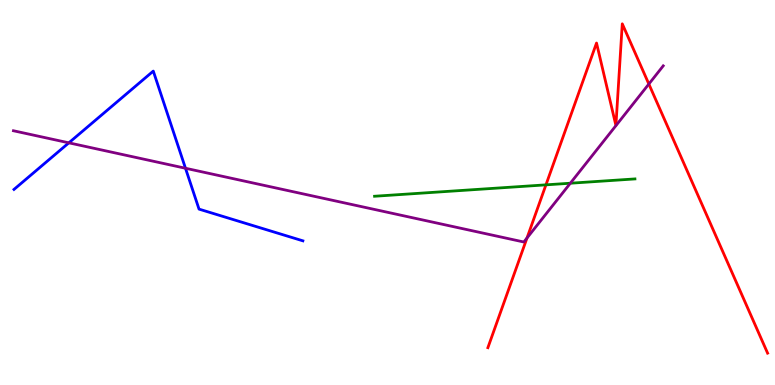[{'lines': ['blue', 'red'], 'intersections': []}, {'lines': ['green', 'red'], 'intersections': [{'x': 7.04, 'y': 5.2}]}, {'lines': ['purple', 'red'], 'intersections': [{'x': 6.8, 'y': 3.82}, {'x': 8.37, 'y': 7.82}]}, {'lines': ['blue', 'green'], 'intersections': []}, {'lines': ['blue', 'purple'], 'intersections': [{'x': 0.888, 'y': 6.29}, {'x': 2.39, 'y': 5.63}]}, {'lines': ['green', 'purple'], 'intersections': [{'x': 7.36, 'y': 5.24}]}]